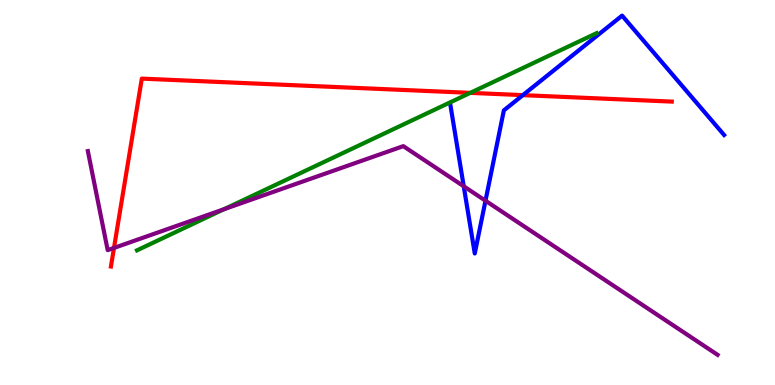[{'lines': ['blue', 'red'], 'intersections': [{'x': 6.75, 'y': 7.53}]}, {'lines': ['green', 'red'], 'intersections': [{'x': 6.07, 'y': 7.59}]}, {'lines': ['purple', 'red'], 'intersections': [{'x': 1.47, 'y': 3.56}]}, {'lines': ['blue', 'green'], 'intersections': []}, {'lines': ['blue', 'purple'], 'intersections': [{'x': 5.98, 'y': 5.16}, {'x': 6.26, 'y': 4.79}]}, {'lines': ['green', 'purple'], 'intersections': [{'x': 2.89, 'y': 4.57}]}]